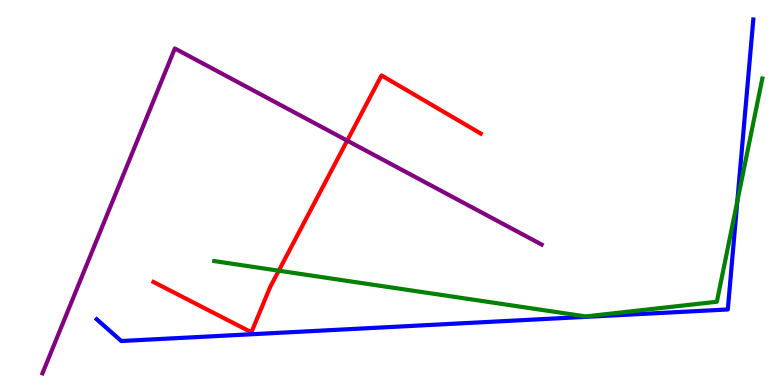[{'lines': ['blue', 'red'], 'intersections': []}, {'lines': ['green', 'red'], 'intersections': [{'x': 3.6, 'y': 2.97}]}, {'lines': ['purple', 'red'], 'intersections': [{'x': 4.48, 'y': 6.35}]}, {'lines': ['blue', 'green'], 'intersections': [{'x': 9.51, 'y': 4.77}]}, {'lines': ['blue', 'purple'], 'intersections': []}, {'lines': ['green', 'purple'], 'intersections': []}]